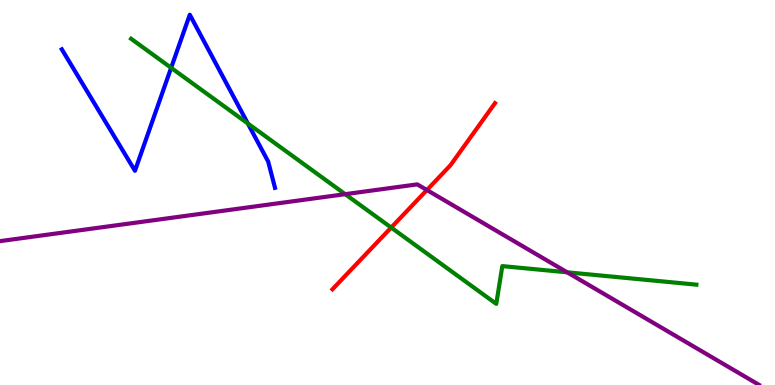[{'lines': ['blue', 'red'], 'intersections': []}, {'lines': ['green', 'red'], 'intersections': [{'x': 5.05, 'y': 4.09}]}, {'lines': ['purple', 'red'], 'intersections': [{'x': 5.51, 'y': 5.06}]}, {'lines': ['blue', 'green'], 'intersections': [{'x': 2.21, 'y': 8.24}, {'x': 3.2, 'y': 6.79}]}, {'lines': ['blue', 'purple'], 'intersections': []}, {'lines': ['green', 'purple'], 'intersections': [{'x': 4.45, 'y': 4.96}, {'x': 7.32, 'y': 2.93}]}]